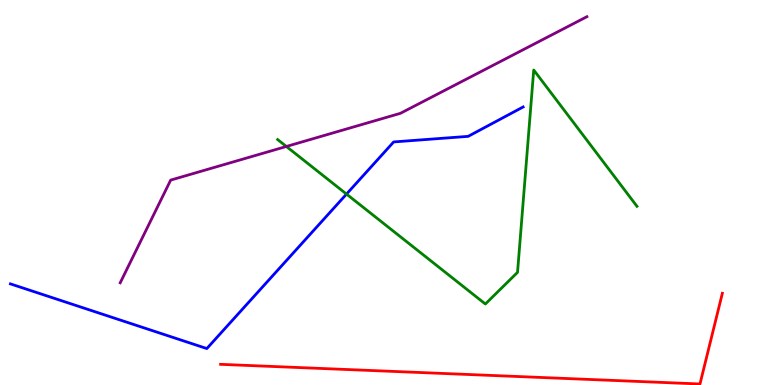[{'lines': ['blue', 'red'], 'intersections': []}, {'lines': ['green', 'red'], 'intersections': []}, {'lines': ['purple', 'red'], 'intersections': []}, {'lines': ['blue', 'green'], 'intersections': [{'x': 4.47, 'y': 4.96}]}, {'lines': ['blue', 'purple'], 'intersections': []}, {'lines': ['green', 'purple'], 'intersections': [{'x': 3.7, 'y': 6.2}]}]